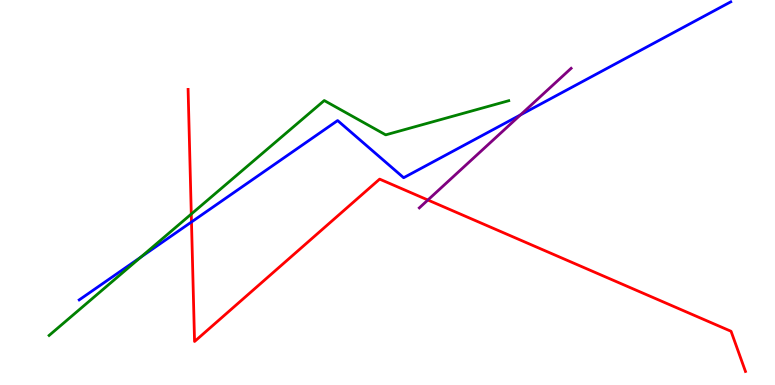[{'lines': ['blue', 'red'], 'intersections': [{'x': 2.47, 'y': 4.23}]}, {'lines': ['green', 'red'], 'intersections': [{'x': 2.47, 'y': 4.44}]}, {'lines': ['purple', 'red'], 'intersections': [{'x': 5.52, 'y': 4.8}]}, {'lines': ['blue', 'green'], 'intersections': [{'x': 1.82, 'y': 3.32}]}, {'lines': ['blue', 'purple'], 'intersections': [{'x': 6.72, 'y': 7.01}]}, {'lines': ['green', 'purple'], 'intersections': []}]